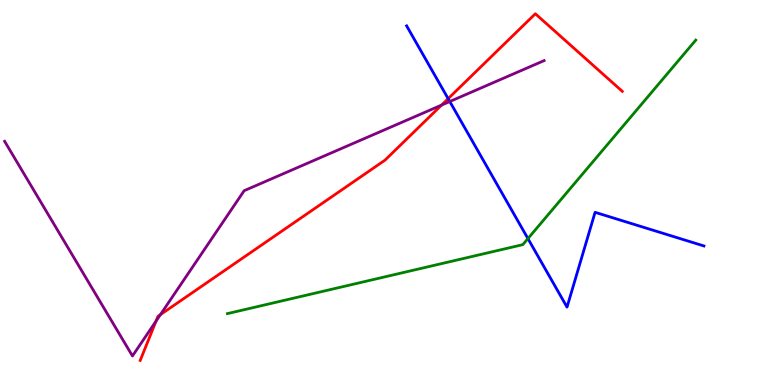[{'lines': ['blue', 'red'], 'intersections': [{'x': 5.78, 'y': 7.44}]}, {'lines': ['green', 'red'], 'intersections': []}, {'lines': ['purple', 'red'], 'intersections': [{'x': 2.01, 'y': 1.66}, {'x': 2.07, 'y': 1.83}, {'x': 5.7, 'y': 7.27}]}, {'lines': ['blue', 'green'], 'intersections': [{'x': 6.81, 'y': 3.8}]}, {'lines': ['blue', 'purple'], 'intersections': [{'x': 5.8, 'y': 7.36}]}, {'lines': ['green', 'purple'], 'intersections': []}]